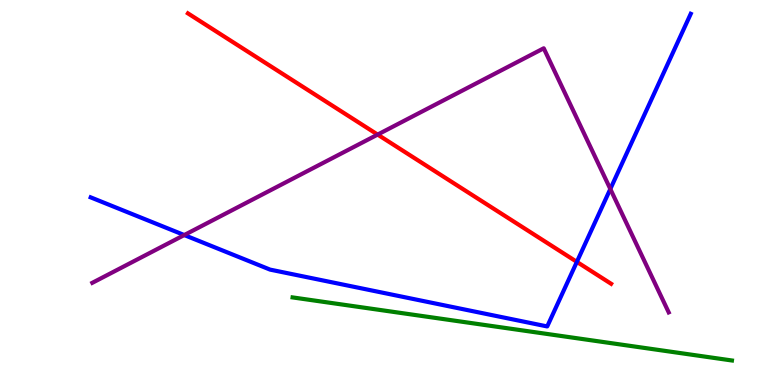[{'lines': ['blue', 'red'], 'intersections': [{'x': 7.44, 'y': 3.2}]}, {'lines': ['green', 'red'], 'intersections': []}, {'lines': ['purple', 'red'], 'intersections': [{'x': 4.87, 'y': 6.5}]}, {'lines': ['blue', 'green'], 'intersections': []}, {'lines': ['blue', 'purple'], 'intersections': [{'x': 2.38, 'y': 3.89}, {'x': 7.88, 'y': 5.09}]}, {'lines': ['green', 'purple'], 'intersections': []}]